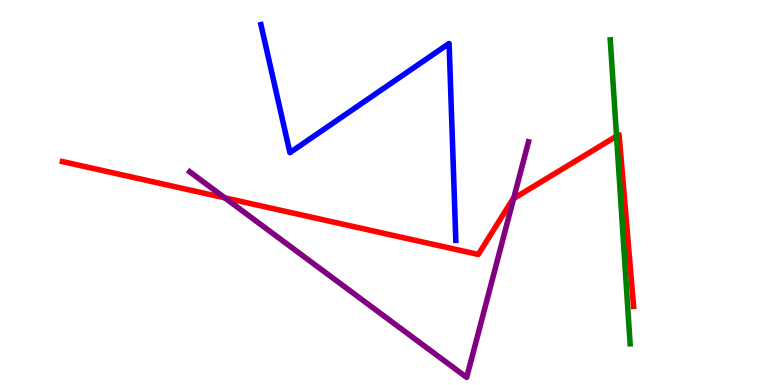[{'lines': ['blue', 'red'], 'intersections': []}, {'lines': ['green', 'red'], 'intersections': [{'x': 7.96, 'y': 6.46}]}, {'lines': ['purple', 'red'], 'intersections': [{'x': 2.9, 'y': 4.86}, {'x': 6.63, 'y': 4.84}]}, {'lines': ['blue', 'green'], 'intersections': []}, {'lines': ['blue', 'purple'], 'intersections': []}, {'lines': ['green', 'purple'], 'intersections': []}]